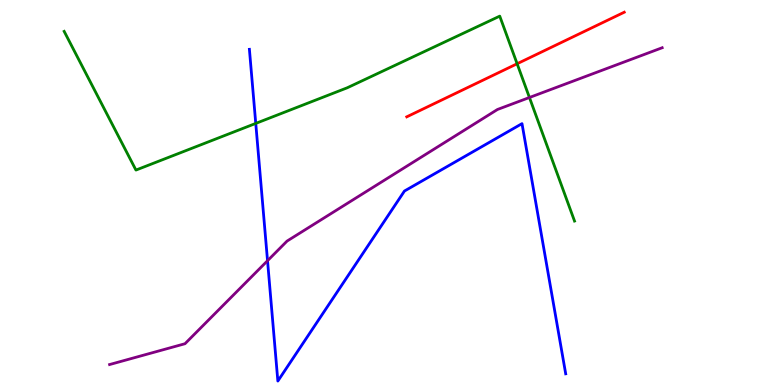[{'lines': ['blue', 'red'], 'intersections': []}, {'lines': ['green', 'red'], 'intersections': [{'x': 6.67, 'y': 8.34}]}, {'lines': ['purple', 'red'], 'intersections': []}, {'lines': ['blue', 'green'], 'intersections': [{'x': 3.3, 'y': 6.79}]}, {'lines': ['blue', 'purple'], 'intersections': [{'x': 3.45, 'y': 3.23}]}, {'lines': ['green', 'purple'], 'intersections': [{'x': 6.83, 'y': 7.47}]}]